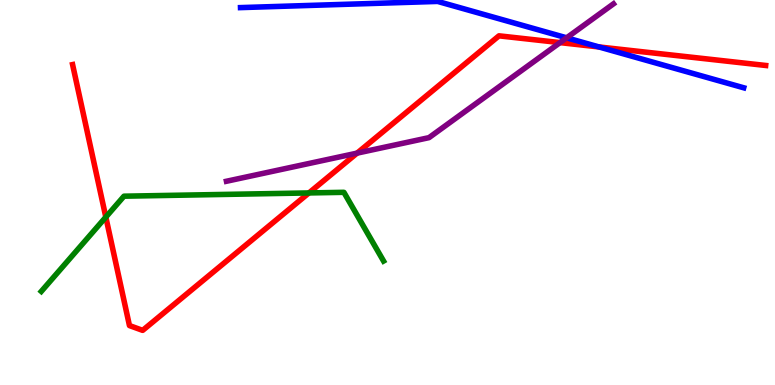[{'lines': ['blue', 'red'], 'intersections': [{'x': 7.73, 'y': 8.78}]}, {'lines': ['green', 'red'], 'intersections': [{'x': 1.37, 'y': 4.36}, {'x': 3.99, 'y': 4.99}]}, {'lines': ['purple', 'red'], 'intersections': [{'x': 4.61, 'y': 6.02}, {'x': 7.23, 'y': 8.89}]}, {'lines': ['blue', 'green'], 'intersections': []}, {'lines': ['blue', 'purple'], 'intersections': [{'x': 7.31, 'y': 9.02}]}, {'lines': ['green', 'purple'], 'intersections': []}]